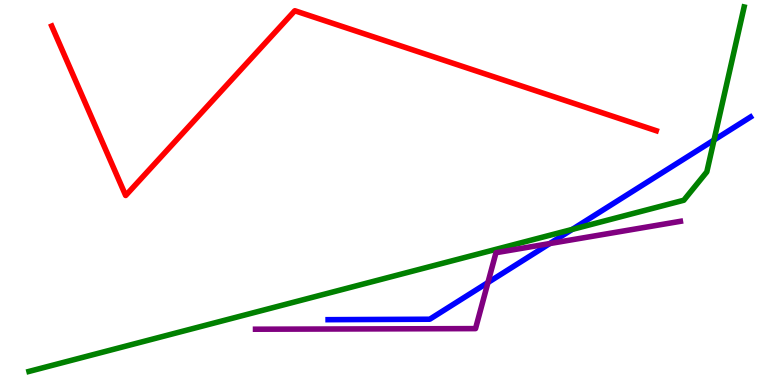[{'lines': ['blue', 'red'], 'intersections': []}, {'lines': ['green', 'red'], 'intersections': []}, {'lines': ['purple', 'red'], 'intersections': []}, {'lines': ['blue', 'green'], 'intersections': [{'x': 7.38, 'y': 4.04}, {'x': 9.21, 'y': 6.36}]}, {'lines': ['blue', 'purple'], 'intersections': [{'x': 6.3, 'y': 2.66}, {'x': 7.09, 'y': 3.67}]}, {'lines': ['green', 'purple'], 'intersections': []}]